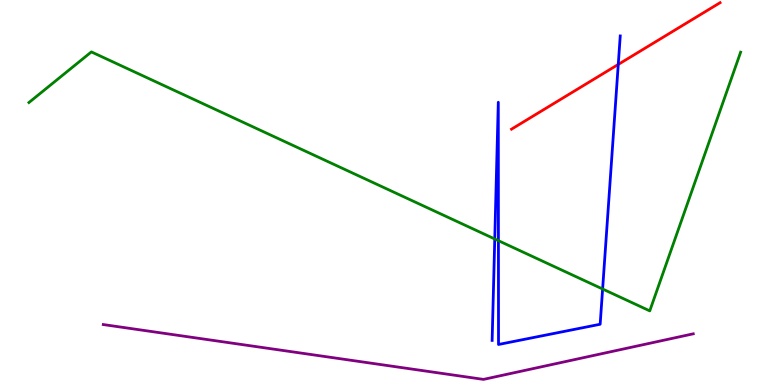[{'lines': ['blue', 'red'], 'intersections': [{'x': 7.98, 'y': 8.33}]}, {'lines': ['green', 'red'], 'intersections': []}, {'lines': ['purple', 'red'], 'intersections': []}, {'lines': ['blue', 'green'], 'intersections': [{'x': 6.38, 'y': 3.79}, {'x': 6.43, 'y': 3.75}, {'x': 7.78, 'y': 2.49}]}, {'lines': ['blue', 'purple'], 'intersections': []}, {'lines': ['green', 'purple'], 'intersections': []}]